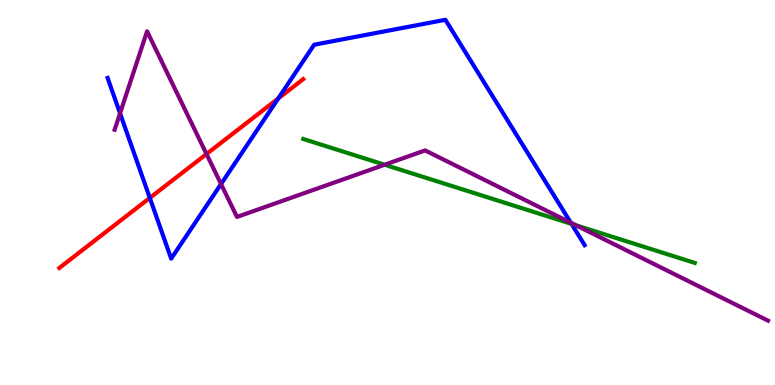[{'lines': ['blue', 'red'], 'intersections': [{'x': 1.93, 'y': 4.86}, {'x': 3.59, 'y': 7.44}]}, {'lines': ['green', 'red'], 'intersections': []}, {'lines': ['purple', 'red'], 'intersections': [{'x': 2.66, 'y': 6.0}]}, {'lines': ['blue', 'green'], 'intersections': [{'x': 7.37, 'y': 4.18}]}, {'lines': ['blue', 'purple'], 'intersections': [{'x': 1.55, 'y': 7.06}, {'x': 2.85, 'y': 5.22}, {'x': 7.37, 'y': 4.21}]}, {'lines': ['green', 'purple'], 'intersections': [{'x': 4.96, 'y': 5.72}, {'x': 7.43, 'y': 4.15}]}]